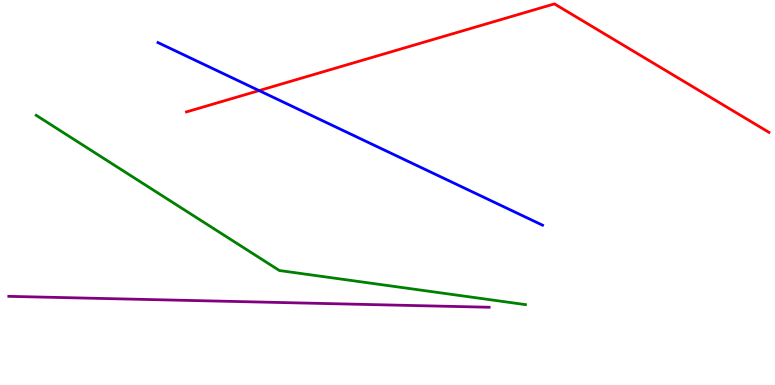[{'lines': ['blue', 'red'], 'intersections': [{'x': 3.34, 'y': 7.65}]}, {'lines': ['green', 'red'], 'intersections': []}, {'lines': ['purple', 'red'], 'intersections': []}, {'lines': ['blue', 'green'], 'intersections': []}, {'lines': ['blue', 'purple'], 'intersections': []}, {'lines': ['green', 'purple'], 'intersections': []}]